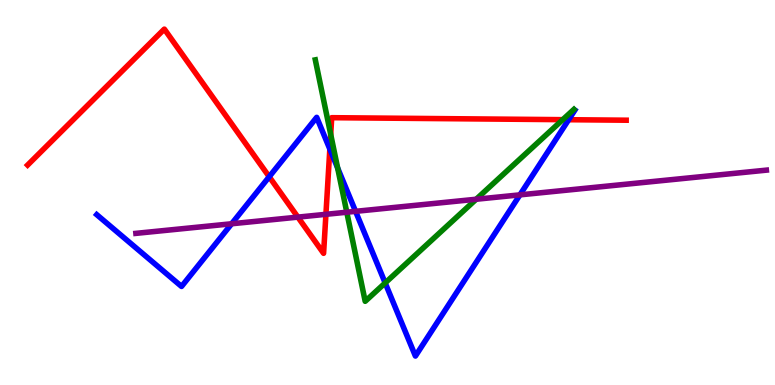[{'lines': ['blue', 'red'], 'intersections': [{'x': 3.47, 'y': 5.41}, {'x': 4.26, 'y': 6.13}, {'x': 7.34, 'y': 6.89}]}, {'lines': ['green', 'red'], 'intersections': [{'x': 4.27, 'y': 6.51}, {'x': 7.26, 'y': 6.89}]}, {'lines': ['purple', 'red'], 'intersections': [{'x': 3.84, 'y': 4.36}, {'x': 4.21, 'y': 4.43}]}, {'lines': ['blue', 'green'], 'intersections': [{'x': 4.36, 'y': 5.64}, {'x': 4.97, 'y': 2.65}]}, {'lines': ['blue', 'purple'], 'intersections': [{'x': 2.99, 'y': 4.19}, {'x': 4.59, 'y': 4.51}, {'x': 6.71, 'y': 4.94}]}, {'lines': ['green', 'purple'], 'intersections': [{'x': 4.47, 'y': 4.49}, {'x': 6.14, 'y': 4.82}]}]